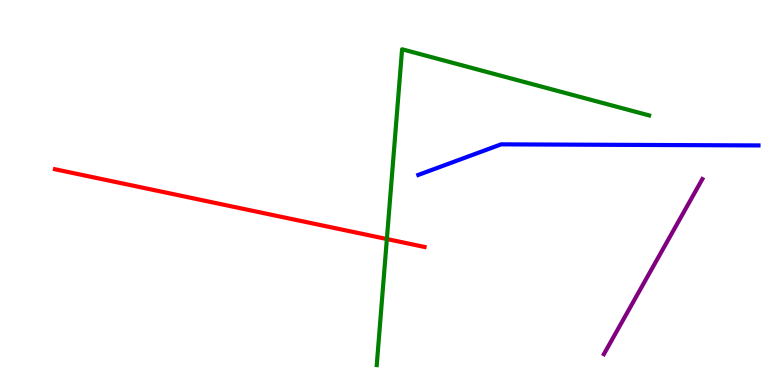[{'lines': ['blue', 'red'], 'intersections': []}, {'lines': ['green', 'red'], 'intersections': [{'x': 4.99, 'y': 3.79}]}, {'lines': ['purple', 'red'], 'intersections': []}, {'lines': ['blue', 'green'], 'intersections': []}, {'lines': ['blue', 'purple'], 'intersections': []}, {'lines': ['green', 'purple'], 'intersections': []}]